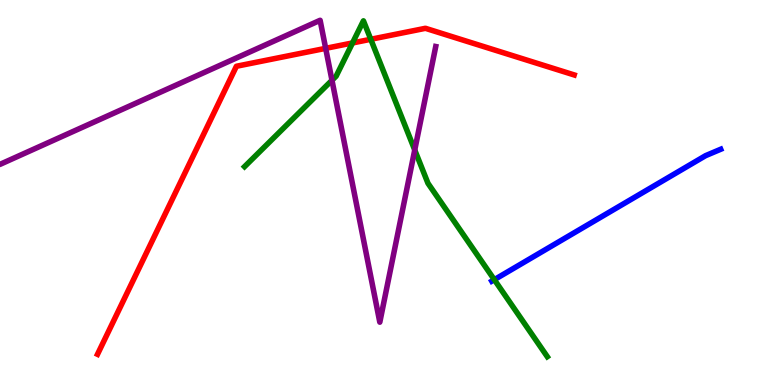[{'lines': ['blue', 'red'], 'intersections': []}, {'lines': ['green', 'red'], 'intersections': [{'x': 4.55, 'y': 8.88}, {'x': 4.78, 'y': 8.98}]}, {'lines': ['purple', 'red'], 'intersections': [{'x': 4.2, 'y': 8.74}]}, {'lines': ['blue', 'green'], 'intersections': [{'x': 6.38, 'y': 2.74}]}, {'lines': ['blue', 'purple'], 'intersections': []}, {'lines': ['green', 'purple'], 'intersections': [{'x': 4.28, 'y': 7.91}, {'x': 5.35, 'y': 6.1}]}]